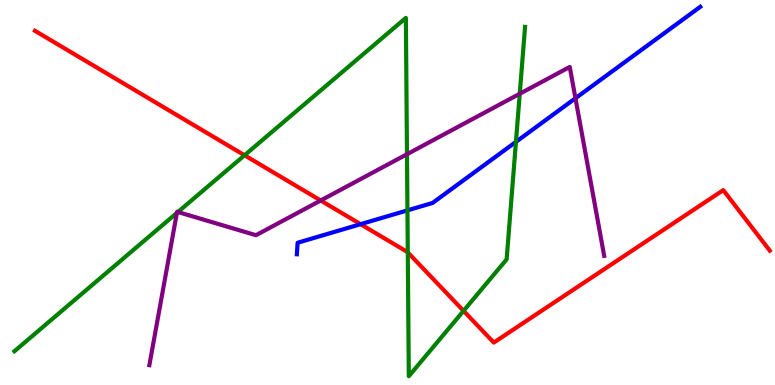[{'lines': ['blue', 'red'], 'intersections': [{'x': 4.65, 'y': 4.18}]}, {'lines': ['green', 'red'], 'intersections': [{'x': 3.16, 'y': 5.97}, {'x': 5.26, 'y': 3.44}, {'x': 5.98, 'y': 1.93}]}, {'lines': ['purple', 'red'], 'intersections': [{'x': 4.14, 'y': 4.79}]}, {'lines': ['blue', 'green'], 'intersections': [{'x': 5.26, 'y': 4.54}, {'x': 6.66, 'y': 6.32}]}, {'lines': ['blue', 'purple'], 'intersections': [{'x': 7.43, 'y': 7.45}]}, {'lines': ['green', 'purple'], 'intersections': [{'x': 2.28, 'y': 4.47}, {'x': 2.3, 'y': 4.49}, {'x': 5.25, 'y': 5.99}, {'x': 6.71, 'y': 7.56}]}]